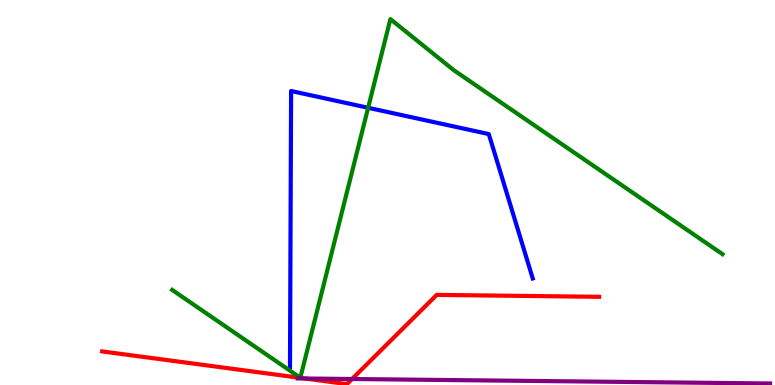[{'lines': ['blue', 'red'], 'intersections': []}, {'lines': ['green', 'red'], 'intersections': []}, {'lines': ['purple', 'red'], 'intersections': [{'x': 3.94, 'y': 0.169}, {'x': 4.54, 'y': 0.156}]}, {'lines': ['blue', 'green'], 'intersections': [{'x': 4.75, 'y': 7.2}]}, {'lines': ['blue', 'purple'], 'intersections': []}, {'lines': ['green', 'purple'], 'intersections': []}]